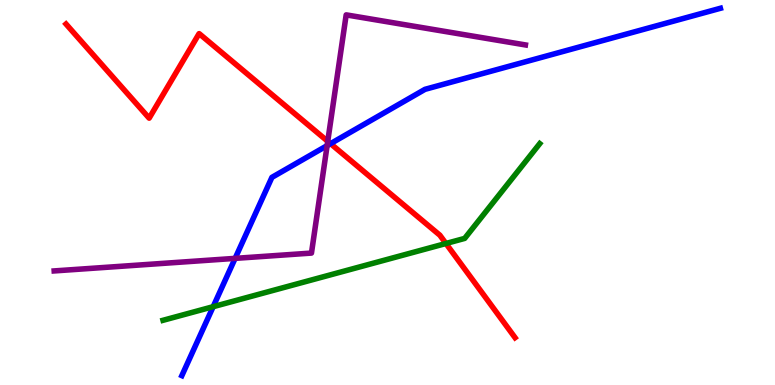[{'lines': ['blue', 'red'], 'intersections': [{'x': 4.27, 'y': 6.27}]}, {'lines': ['green', 'red'], 'intersections': [{'x': 5.75, 'y': 3.68}]}, {'lines': ['purple', 'red'], 'intersections': [{'x': 4.23, 'y': 6.33}]}, {'lines': ['blue', 'green'], 'intersections': [{'x': 2.75, 'y': 2.03}]}, {'lines': ['blue', 'purple'], 'intersections': [{'x': 3.03, 'y': 3.29}, {'x': 4.22, 'y': 6.22}]}, {'lines': ['green', 'purple'], 'intersections': []}]